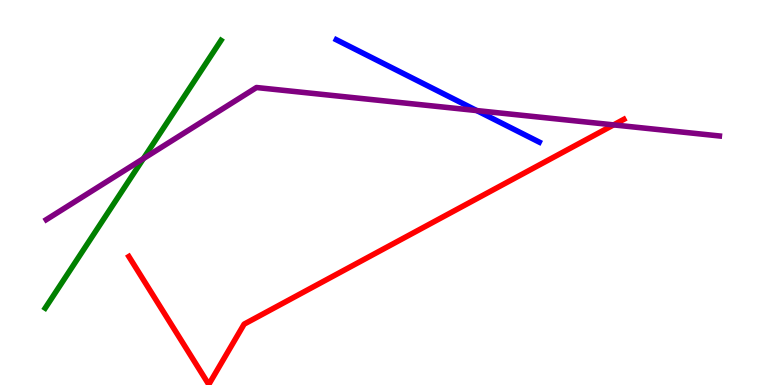[{'lines': ['blue', 'red'], 'intersections': []}, {'lines': ['green', 'red'], 'intersections': []}, {'lines': ['purple', 'red'], 'intersections': [{'x': 7.92, 'y': 6.76}]}, {'lines': ['blue', 'green'], 'intersections': []}, {'lines': ['blue', 'purple'], 'intersections': [{'x': 6.15, 'y': 7.13}]}, {'lines': ['green', 'purple'], 'intersections': [{'x': 1.85, 'y': 5.88}]}]